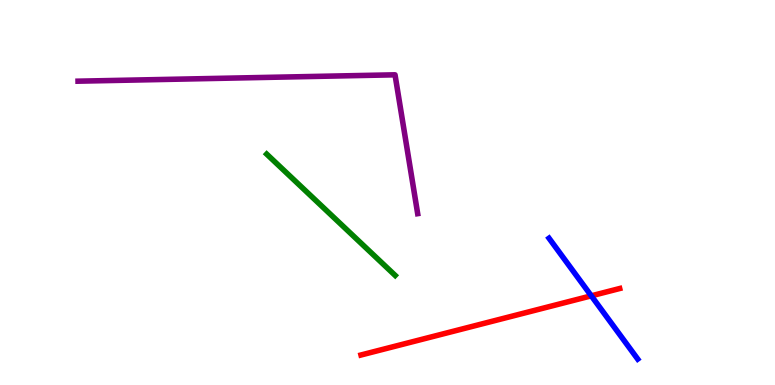[{'lines': ['blue', 'red'], 'intersections': [{'x': 7.63, 'y': 2.32}]}, {'lines': ['green', 'red'], 'intersections': []}, {'lines': ['purple', 'red'], 'intersections': []}, {'lines': ['blue', 'green'], 'intersections': []}, {'lines': ['blue', 'purple'], 'intersections': []}, {'lines': ['green', 'purple'], 'intersections': []}]